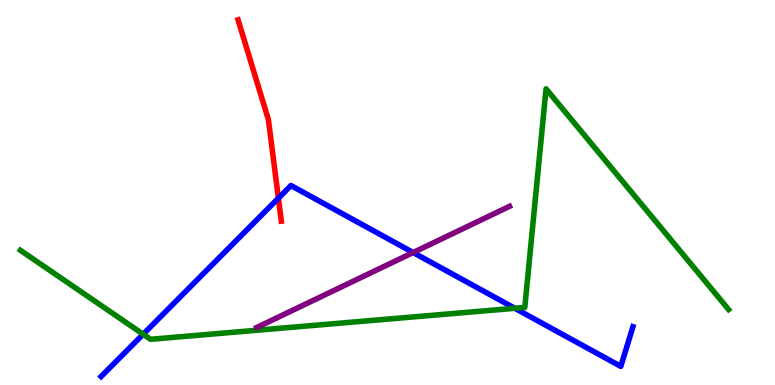[{'lines': ['blue', 'red'], 'intersections': [{'x': 3.59, 'y': 4.85}]}, {'lines': ['green', 'red'], 'intersections': []}, {'lines': ['purple', 'red'], 'intersections': []}, {'lines': ['blue', 'green'], 'intersections': [{'x': 1.85, 'y': 1.32}, {'x': 6.64, 'y': 1.99}]}, {'lines': ['blue', 'purple'], 'intersections': [{'x': 5.33, 'y': 3.44}]}, {'lines': ['green', 'purple'], 'intersections': []}]